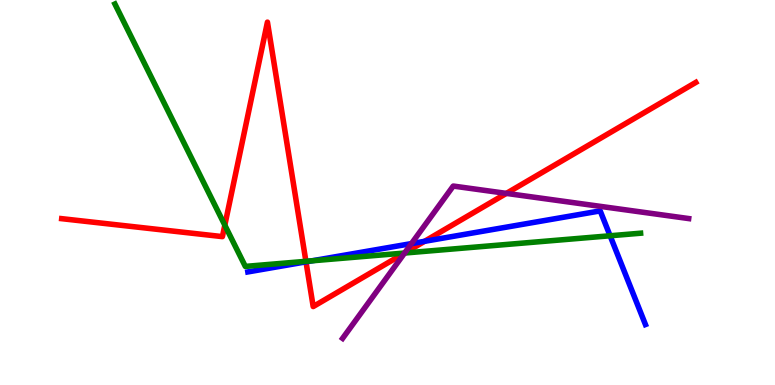[{'lines': ['blue', 'red'], 'intersections': [{'x': 3.95, 'y': 3.2}, {'x': 5.48, 'y': 3.73}]}, {'lines': ['green', 'red'], 'intersections': [{'x': 2.9, 'y': 4.15}, {'x': 3.95, 'y': 3.21}, {'x': 5.22, 'y': 3.43}]}, {'lines': ['purple', 'red'], 'intersections': [{'x': 5.22, 'y': 3.43}, {'x': 6.53, 'y': 4.98}]}, {'lines': ['blue', 'green'], 'intersections': [{'x': 4.03, 'y': 3.23}, {'x': 7.87, 'y': 3.88}]}, {'lines': ['blue', 'purple'], 'intersections': [{'x': 5.31, 'y': 3.67}]}, {'lines': ['green', 'purple'], 'intersections': [{'x': 5.22, 'y': 3.43}]}]